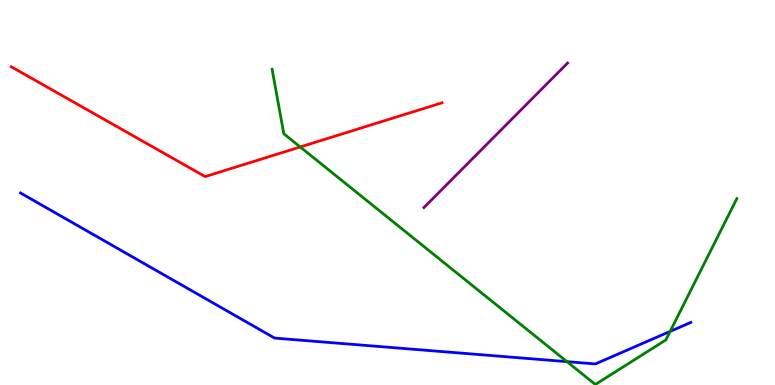[{'lines': ['blue', 'red'], 'intersections': []}, {'lines': ['green', 'red'], 'intersections': [{'x': 3.87, 'y': 6.18}]}, {'lines': ['purple', 'red'], 'intersections': []}, {'lines': ['blue', 'green'], 'intersections': [{'x': 7.32, 'y': 0.606}, {'x': 8.65, 'y': 1.39}]}, {'lines': ['blue', 'purple'], 'intersections': []}, {'lines': ['green', 'purple'], 'intersections': []}]